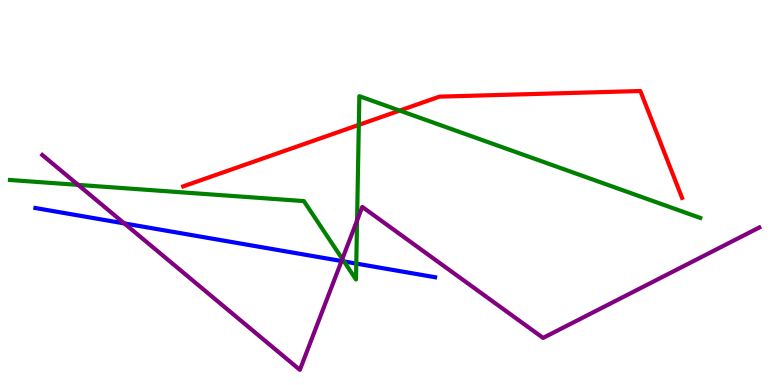[{'lines': ['blue', 'red'], 'intersections': []}, {'lines': ['green', 'red'], 'intersections': [{'x': 4.63, 'y': 6.76}, {'x': 5.16, 'y': 7.13}]}, {'lines': ['purple', 'red'], 'intersections': []}, {'lines': ['blue', 'green'], 'intersections': [{'x': 4.44, 'y': 3.21}, {'x': 4.6, 'y': 3.15}]}, {'lines': ['blue', 'purple'], 'intersections': [{'x': 1.6, 'y': 4.2}, {'x': 4.41, 'y': 3.22}]}, {'lines': ['green', 'purple'], 'intersections': [{'x': 1.01, 'y': 5.2}, {'x': 4.42, 'y': 3.27}, {'x': 4.61, 'y': 4.27}]}]